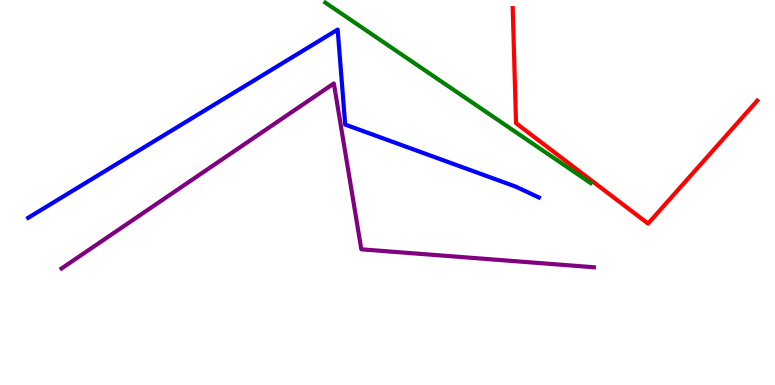[{'lines': ['blue', 'red'], 'intersections': []}, {'lines': ['green', 'red'], 'intersections': []}, {'lines': ['purple', 'red'], 'intersections': []}, {'lines': ['blue', 'green'], 'intersections': []}, {'lines': ['blue', 'purple'], 'intersections': []}, {'lines': ['green', 'purple'], 'intersections': []}]